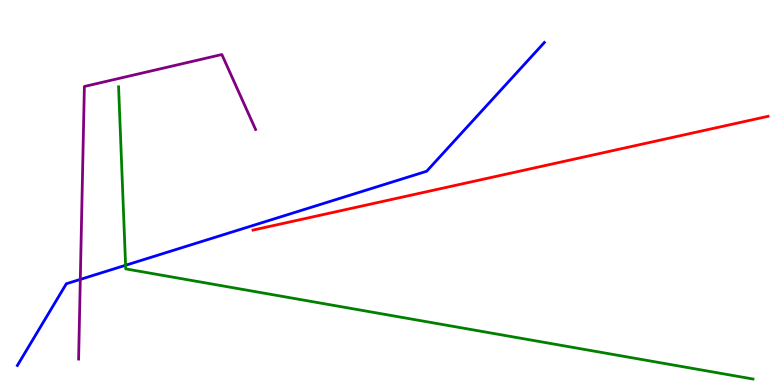[{'lines': ['blue', 'red'], 'intersections': []}, {'lines': ['green', 'red'], 'intersections': []}, {'lines': ['purple', 'red'], 'intersections': []}, {'lines': ['blue', 'green'], 'intersections': [{'x': 1.62, 'y': 3.11}]}, {'lines': ['blue', 'purple'], 'intersections': [{'x': 1.04, 'y': 2.74}]}, {'lines': ['green', 'purple'], 'intersections': []}]